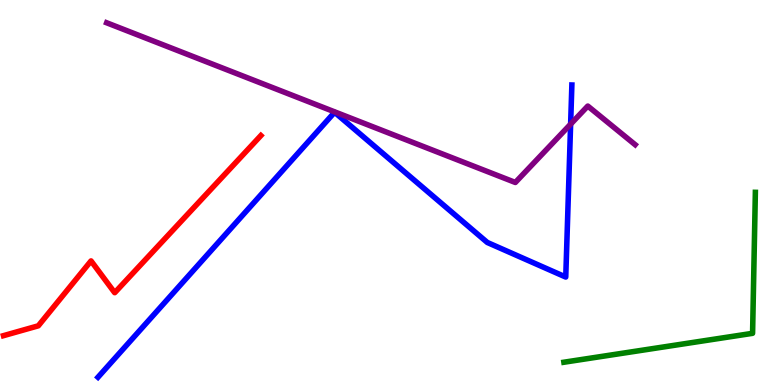[{'lines': ['blue', 'red'], 'intersections': []}, {'lines': ['green', 'red'], 'intersections': []}, {'lines': ['purple', 'red'], 'intersections': []}, {'lines': ['blue', 'green'], 'intersections': []}, {'lines': ['blue', 'purple'], 'intersections': [{'x': 7.36, 'y': 6.78}]}, {'lines': ['green', 'purple'], 'intersections': []}]